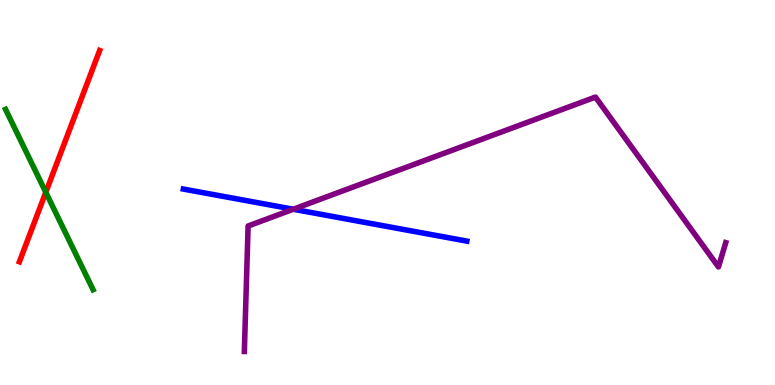[{'lines': ['blue', 'red'], 'intersections': []}, {'lines': ['green', 'red'], 'intersections': [{'x': 0.591, 'y': 5.01}]}, {'lines': ['purple', 'red'], 'intersections': []}, {'lines': ['blue', 'green'], 'intersections': []}, {'lines': ['blue', 'purple'], 'intersections': [{'x': 3.78, 'y': 4.57}]}, {'lines': ['green', 'purple'], 'intersections': []}]